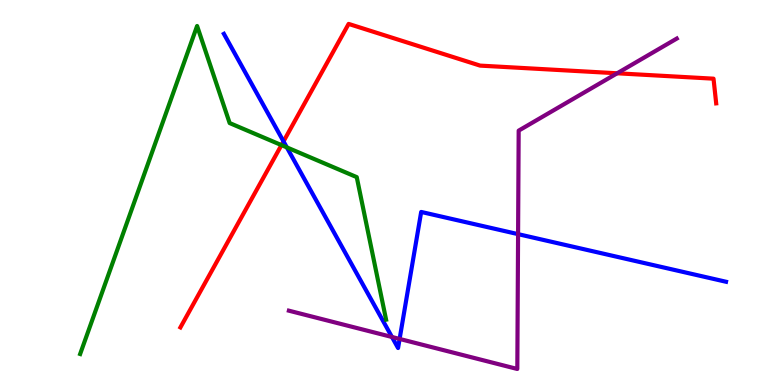[{'lines': ['blue', 'red'], 'intersections': [{'x': 3.66, 'y': 6.33}]}, {'lines': ['green', 'red'], 'intersections': [{'x': 3.63, 'y': 6.23}]}, {'lines': ['purple', 'red'], 'intersections': [{'x': 7.96, 'y': 8.1}]}, {'lines': ['blue', 'green'], 'intersections': [{'x': 3.7, 'y': 6.17}]}, {'lines': ['blue', 'purple'], 'intersections': [{'x': 5.06, 'y': 1.25}, {'x': 5.16, 'y': 1.2}, {'x': 6.68, 'y': 3.92}]}, {'lines': ['green', 'purple'], 'intersections': []}]